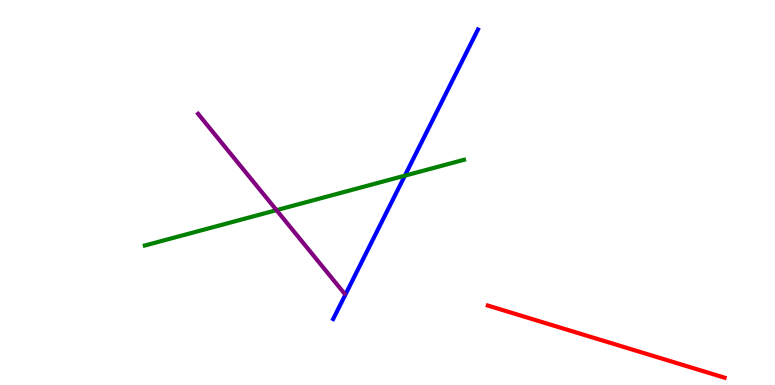[{'lines': ['blue', 'red'], 'intersections': []}, {'lines': ['green', 'red'], 'intersections': []}, {'lines': ['purple', 'red'], 'intersections': []}, {'lines': ['blue', 'green'], 'intersections': [{'x': 5.22, 'y': 5.44}]}, {'lines': ['blue', 'purple'], 'intersections': []}, {'lines': ['green', 'purple'], 'intersections': [{'x': 3.57, 'y': 4.54}]}]